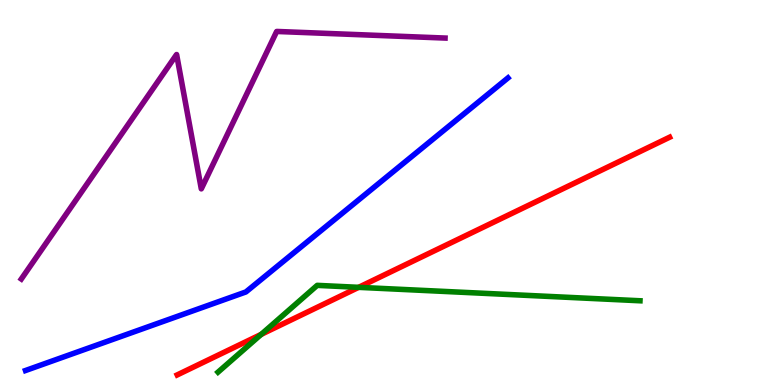[{'lines': ['blue', 'red'], 'intersections': []}, {'lines': ['green', 'red'], 'intersections': [{'x': 3.37, 'y': 1.32}, {'x': 4.63, 'y': 2.54}]}, {'lines': ['purple', 'red'], 'intersections': []}, {'lines': ['blue', 'green'], 'intersections': []}, {'lines': ['blue', 'purple'], 'intersections': []}, {'lines': ['green', 'purple'], 'intersections': []}]